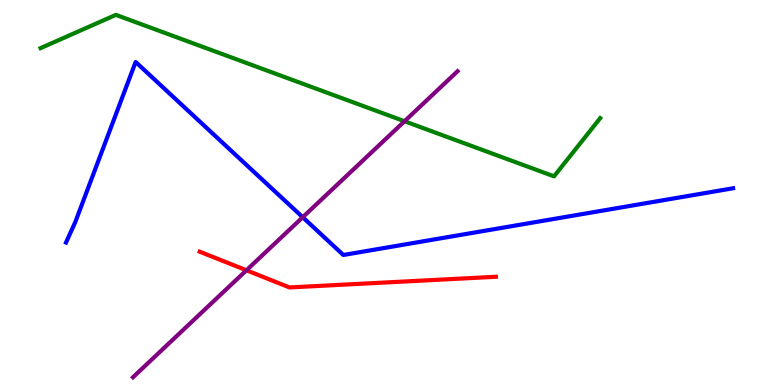[{'lines': ['blue', 'red'], 'intersections': []}, {'lines': ['green', 'red'], 'intersections': []}, {'lines': ['purple', 'red'], 'intersections': [{'x': 3.18, 'y': 2.98}]}, {'lines': ['blue', 'green'], 'intersections': []}, {'lines': ['blue', 'purple'], 'intersections': [{'x': 3.91, 'y': 4.36}]}, {'lines': ['green', 'purple'], 'intersections': [{'x': 5.22, 'y': 6.85}]}]